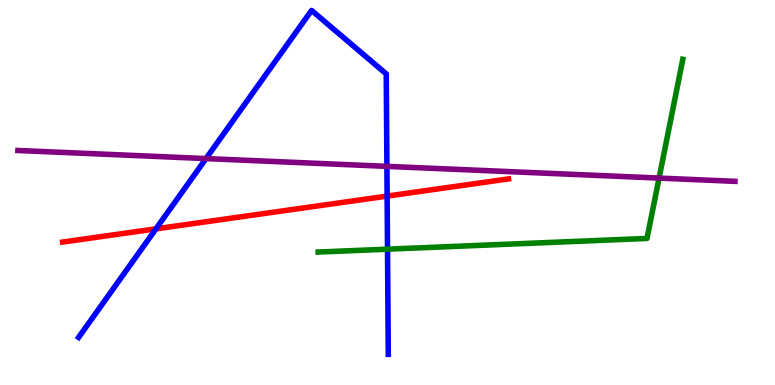[{'lines': ['blue', 'red'], 'intersections': [{'x': 2.01, 'y': 4.06}, {'x': 5.0, 'y': 4.91}]}, {'lines': ['green', 'red'], 'intersections': []}, {'lines': ['purple', 'red'], 'intersections': []}, {'lines': ['blue', 'green'], 'intersections': [{'x': 5.0, 'y': 3.53}]}, {'lines': ['blue', 'purple'], 'intersections': [{'x': 2.66, 'y': 5.88}, {'x': 4.99, 'y': 5.68}]}, {'lines': ['green', 'purple'], 'intersections': [{'x': 8.5, 'y': 5.37}]}]